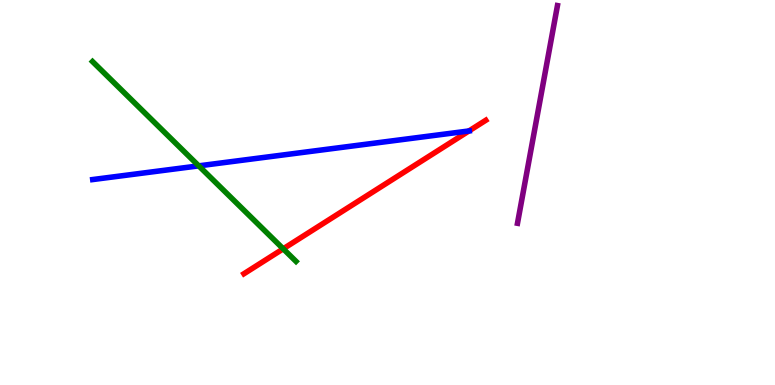[{'lines': ['blue', 'red'], 'intersections': [{'x': 6.05, 'y': 6.6}]}, {'lines': ['green', 'red'], 'intersections': [{'x': 3.65, 'y': 3.54}]}, {'lines': ['purple', 'red'], 'intersections': []}, {'lines': ['blue', 'green'], 'intersections': [{'x': 2.56, 'y': 5.69}]}, {'lines': ['blue', 'purple'], 'intersections': []}, {'lines': ['green', 'purple'], 'intersections': []}]